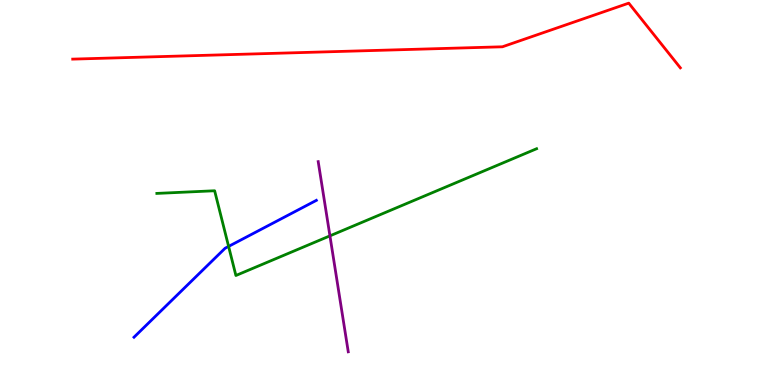[{'lines': ['blue', 'red'], 'intersections': []}, {'lines': ['green', 'red'], 'intersections': []}, {'lines': ['purple', 'red'], 'intersections': []}, {'lines': ['blue', 'green'], 'intersections': [{'x': 2.95, 'y': 3.6}]}, {'lines': ['blue', 'purple'], 'intersections': []}, {'lines': ['green', 'purple'], 'intersections': [{'x': 4.26, 'y': 3.87}]}]